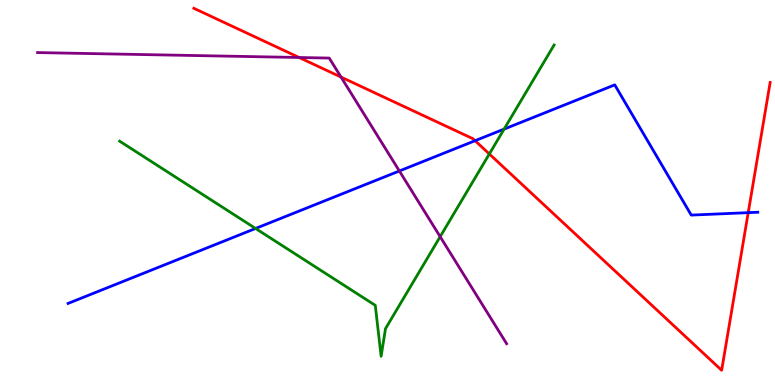[{'lines': ['blue', 'red'], 'intersections': [{'x': 6.13, 'y': 6.35}, {'x': 9.65, 'y': 4.48}]}, {'lines': ['green', 'red'], 'intersections': [{'x': 6.31, 'y': 6.0}]}, {'lines': ['purple', 'red'], 'intersections': [{'x': 3.86, 'y': 8.51}, {'x': 4.4, 'y': 8.0}]}, {'lines': ['blue', 'green'], 'intersections': [{'x': 3.3, 'y': 4.07}, {'x': 6.5, 'y': 6.65}]}, {'lines': ['blue', 'purple'], 'intersections': [{'x': 5.15, 'y': 5.56}]}, {'lines': ['green', 'purple'], 'intersections': [{'x': 5.68, 'y': 3.85}]}]